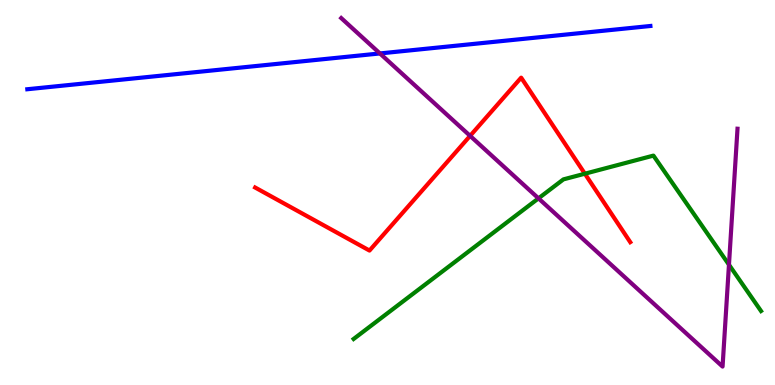[{'lines': ['blue', 'red'], 'intersections': []}, {'lines': ['green', 'red'], 'intersections': [{'x': 7.55, 'y': 5.49}]}, {'lines': ['purple', 'red'], 'intersections': [{'x': 6.07, 'y': 6.47}]}, {'lines': ['blue', 'green'], 'intersections': []}, {'lines': ['blue', 'purple'], 'intersections': [{'x': 4.9, 'y': 8.61}]}, {'lines': ['green', 'purple'], 'intersections': [{'x': 6.95, 'y': 4.85}, {'x': 9.41, 'y': 3.12}]}]